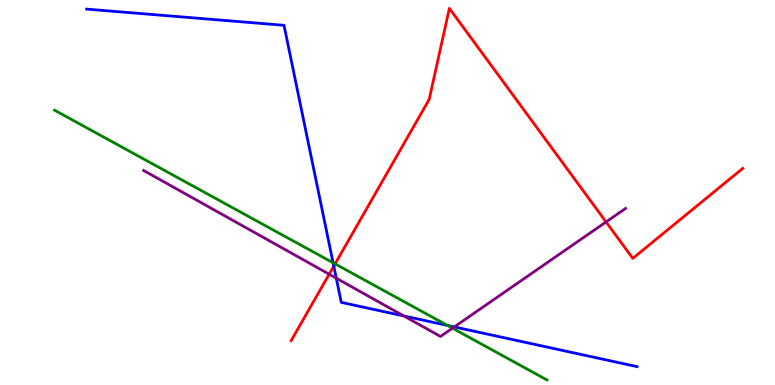[{'lines': ['blue', 'red'], 'intersections': [{'x': 4.31, 'y': 3.09}]}, {'lines': ['green', 'red'], 'intersections': [{'x': 4.32, 'y': 3.15}]}, {'lines': ['purple', 'red'], 'intersections': [{'x': 4.25, 'y': 2.88}, {'x': 7.82, 'y': 4.24}]}, {'lines': ['blue', 'green'], 'intersections': [{'x': 4.3, 'y': 3.17}, {'x': 5.77, 'y': 1.55}]}, {'lines': ['blue', 'purple'], 'intersections': [{'x': 4.34, 'y': 2.77}, {'x': 5.21, 'y': 1.79}, {'x': 5.86, 'y': 1.51}]}, {'lines': ['green', 'purple'], 'intersections': [{'x': 5.84, 'y': 1.48}]}]